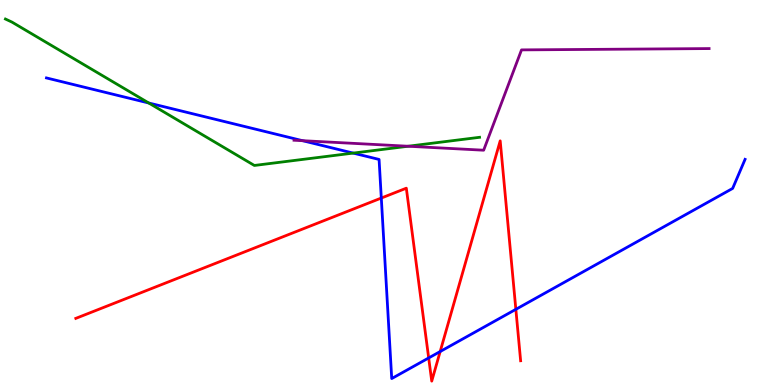[{'lines': ['blue', 'red'], 'intersections': [{'x': 4.92, 'y': 4.86}, {'x': 5.53, 'y': 0.703}, {'x': 5.68, 'y': 0.869}, {'x': 6.66, 'y': 1.97}]}, {'lines': ['green', 'red'], 'intersections': []}, {'lines': ['purple', 'red'], 'intersections': []}, {'lines': ['blue', 'green'], 'intersections': [{'x': 1.92, 'y': 7.32}, {'x': 4.56, 'y': 6.02}]}, {'lines': ['blue', 'purple'], 'intersections': [{'x': 3.9, 'y': 6.35}]}, {'lines': ['green', 'purple'], 'intersections': [{'x': 5.27, 'y': 6.2}]}]